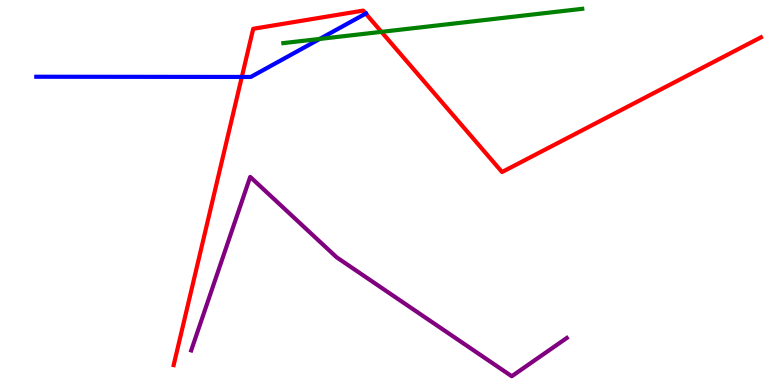[{'lines': ['blue', 'red'], 'intersections': [{'x': 3.12, 'y': 8.0}, {'x': 4.72, 'y': 9.65}]}, {'lines': ['green', 'red'], 'intersections': [{'x': 4.92, 'y': 9.17}]}, {'lines': ['purple', 'red'], 'intersections': []}, {'lines': ['blue', 'green'], 'intersections': [{'x': 4.13, 'y': 8.99}]}, {'lines': ['blue', 'purple'], 'intersections': []}, {'lines': ['green', 'purple'], 'intersections': []}]